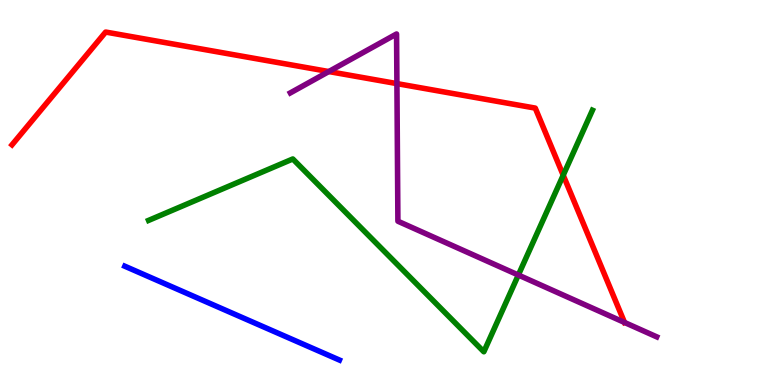[{'lines': ['blue', 'red'], 'intersections': []}, {'lines': ['green', 'red'], 'intersections': [{'x': 7.27, 'y': 5.45}]}, {'lines': ['purple', 'red'], 'intersections': [{'x': 4.24, 'y': 8.14}, {'x': 5.12, 'y': 7.83}, {'x': 8.06, 'y': 1.62}]}, {'lines': ['blue', 'green'], 'intersections': []}, {'lines': ['blue', 'purple'], 'intersections': []}, {'lines': ['green', 'purple'], 'intersections': [{'x': 6.69, 'y': 2.86}]}]